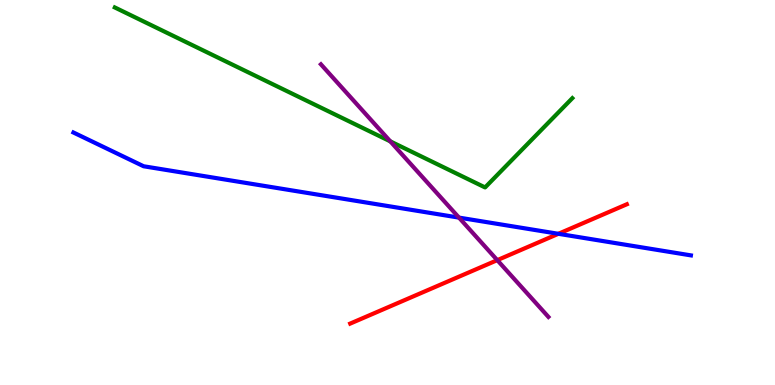[{'lines': ['blue', 'red'], 'intersections': [{'x': 7.2, 'y': 3.93}]}, {'lines': ['green', 'red'], 'intersections': []}, {'lines': ['purple', 'red'], 'intersections': [{'x': 6.42, 'y': 3.24}]}, {'lines': ['blue', 'green'], 'intersections': []}, {'lines': ['blue', 'purple'], 'intersections': [{'x': 5.92, 'y': 4.35}]}, {'lines': ['green', 'purple'], 'intersections': [{'x': 5.04, 'y': 6.33}]}]